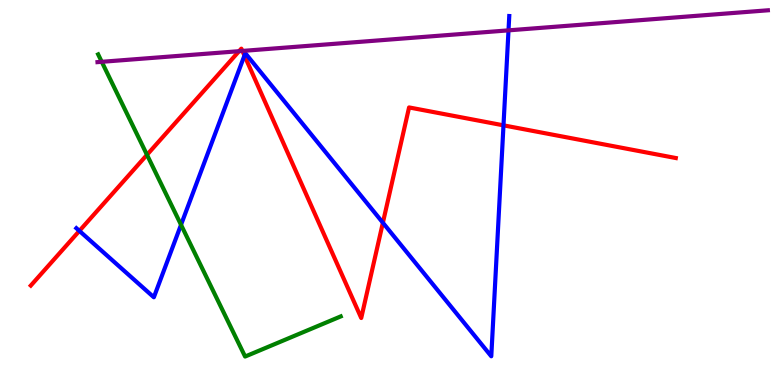[{'lines': ['blue', 'red'], 'intersections': [{'x': 1.02, 'y': 4.0}, {'x': 3.15, 'y': 8.56}, {'x': 4.94, 'y': 4.21}, {'x': 6.5, 'y': 6.74}]}, {'lines': ['green', 'red'], 'intersections': [{'x': 1.9, 'y': 5.98}]}, {'lines': ['purple', 'red'], 'intersections': [{'x': 3.08, 'y': 8.67}, {'x': 3.13, 'y': 8.68}]}, {'lines': ['blue', 'green'], 'intersections': [{'x': 2.34, 'y': 4.16}]}, {'lines': ['blue', 'purple'], 'intersections': [{'x': 6.56, 'y': 9.21}]}, {'lines': ['green', 'purple'], 'intersections': [{'x': 1.31, 'y': 8.39}]}]